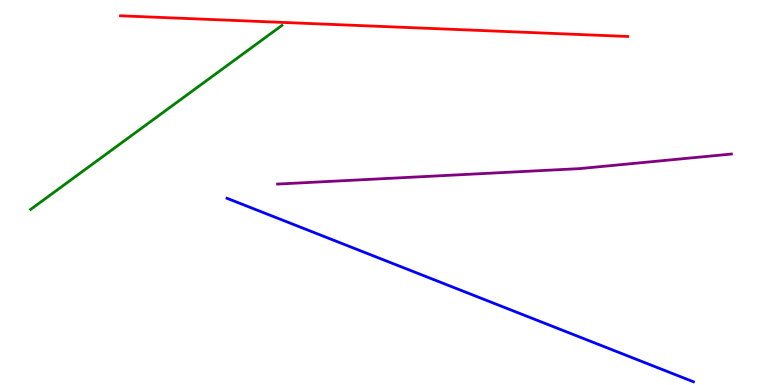[{'lines': ['blue', 'red'], 'intersections': []}, {'lines': ['green', 'red'], 'intersections': []}, {'lines': ['purple', 'red'], 'intersections': []}, {'lines': ['blue', 'green'], 'intersections': []}, {'lines': ['blue', 'purple'], 'intersections': []}, {'lines': ['green', 'purple'], 'intersections': []}]